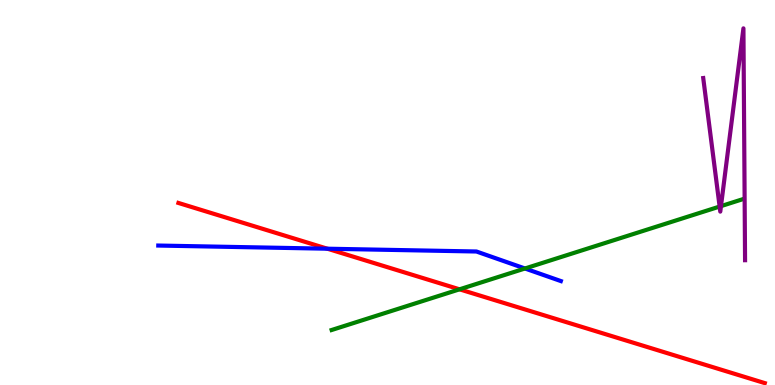[{'lines': ['blue', 'red'], 'intersections': [{'x': 4.22, 'y': 3.54}]}, {'lines': ['green', 'red'], 'intersections': [{'x': 5.93, 'y': 2.49}]}, {'lines': ['purple', 'red'], 'intersections': []}, {'lines': ['blue', 'green'], 'intersections': [{'x': 6.77, 'y': 3.03}]}, {'lines': ['blue', 'purple'], 'intersections': []}, {'lines': ['green', 'purple'], 'intersections': [{'x': 9.29, 'y': 4.63}, {'x': 9.3, 'y': 4.65}]}]